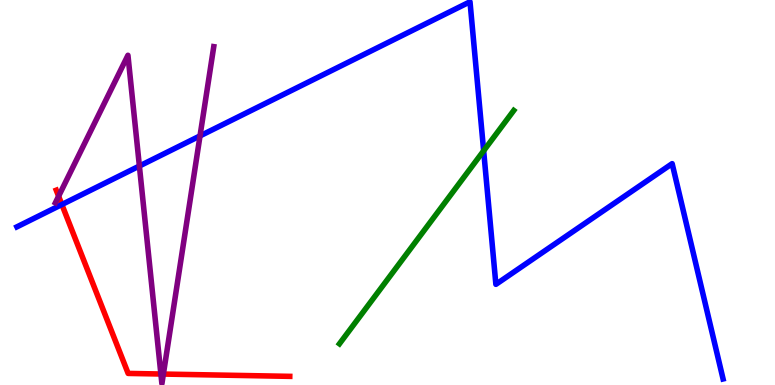[{'lines': ['blue', 'red'], 'intersections': [{'x': 0.798, 'y': 4.69}]}, {'lines': ['green', 'red'], 'intersections': []}, {'lines': ['purple', 'red'], 'intersections': [{'x': 0.756, 'y': 4.9}, {'x': 2.08, 'y': 0.285}, {'x': 2.11, 'y': 0.284}]}, {'lines': ['blue', 'green'], 'intersections': [{'x': 6.24, 'y': 6.08}]}, {'lines': ['blue', 'purple'], 'intersections': [{'x': 1.8, 'y': 5.69}, {'x': 2.58, 'y': 6.47}]}, {'lines': ['green', 'purple'], 'intersections': []}]